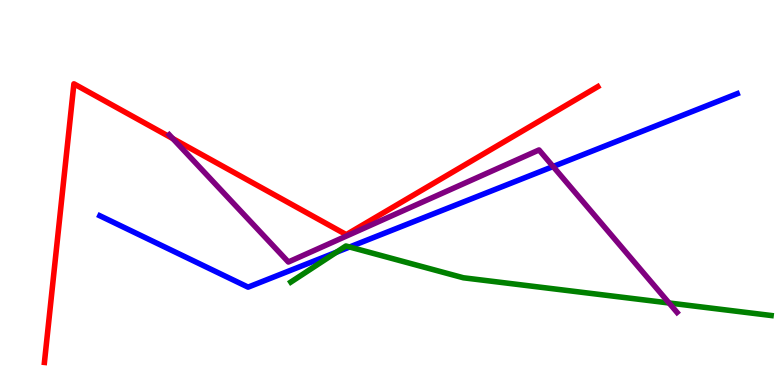[{'lines': ['blue', 'red'], 'intersections': []}, {'lines': ['green', 'red'], 'intersections': []}, {'lines': ['purple', 'red'], 'intersections': [{'x': 2.23, 'y': 6.4}]}, {'lines': ['blue', 'green'], 'intersections': [{'x': 4.34, 'y': 3.45}, {'x': 4.51, 'y': 3.58}]}, {'lines': ['blue', 'purple'], 'intersections': [{'x': 7.14, 'y': 5.67}]}, {'lines': ['green', 'purple'], 'intersections': [{'x': 8.63, 'y': 2.13}]}]